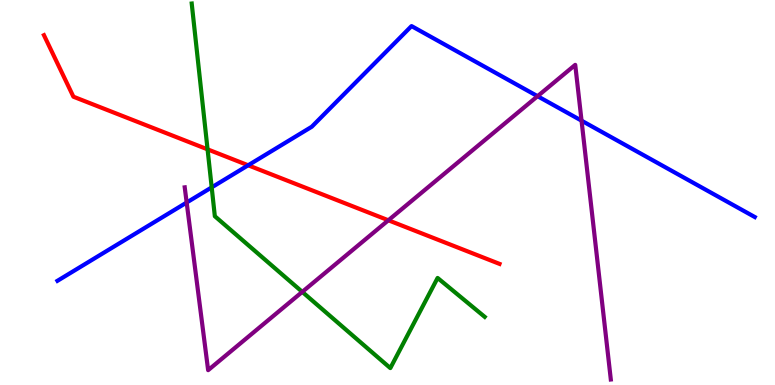[{'lines': ['blue', 'red'], 'intersections': [{'x': 3.2, 'y': 5.71}]}, {'lines': ['green', 'red'], 'intersections': [{'x': 2.68, 'y': 6.12}]}, {'lines': ['purple', 'red'], 'intersections': [{'x': 5.01, 'y': 4.28}]}, {'lines': ['blue', 'green'], 'intersections': [{'x': 2.73, 'y': 5.13}]}, {'lines': ['blue', 'purple'], 'intersections': [{'x': 2.41, 'y': 4.74}, {'x': 6.94, 'y': 7.5}, {'x': 7.5, 'y': 6.87}]}, {'lines': ['green', 'purple'], 'intersections': [{'x': 3.9, 'y': 2.42}]}]